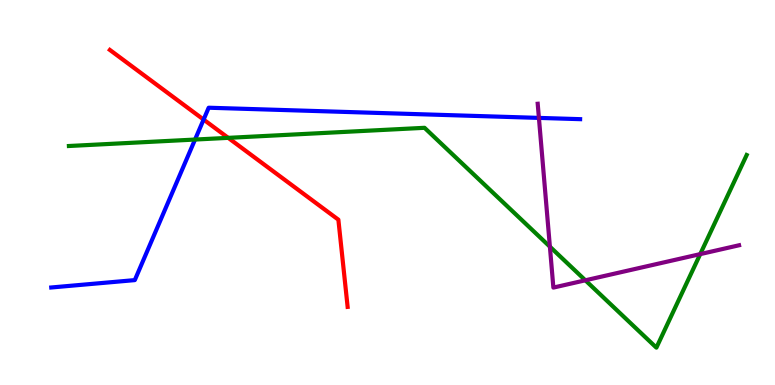[{'lines': ['blue', 'red'], 'intersections': [{'x': 2.63, 'y': 6.89}]}, {'lines': ['green', 'red'], 'intersections': [{'x': 2.94, 'y': 6.42}]}, {'lines': ['purple', 'red'], 'intersections': []}, {'lines': ['blue', 'green'], 'intersections': [{'x': 2.52, 'y': 6.38}]}, {'lines': ['blue', 'purple'], 'intersections': [{'x': 6.95, 'y': 6.94}]}, {'lines': ['green', 'purple'], 'intersections': [{'x': 7.1, 'y': 3.59}, {'x': 7.55, 'y': 2.72}, {'x': 9.04, 'y': 3.4}]}]